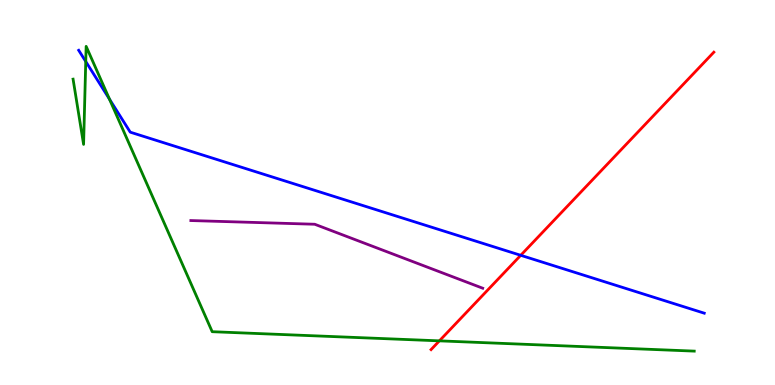[{'lines': ['blue', 'red'], 'intersections': [{'x': 6.72, 'y': 3.37}]}, {'lines': ['green', 'red'], 'intersections': [{'x': 5.67, 'y': 1.15}]}, {'lines': ['purple', 'red'], 'intersections': []}, {'lines': ['blue', 'green'], 'intersections': [{'x': 1.11, 'y': 8.4}, {'x': 1.41, 'y': 7.42}]}, {'lines': ['blue', 'purple'], 'intersections': []}, {'lines': ['green', 'purple'], 'intersections': []}]